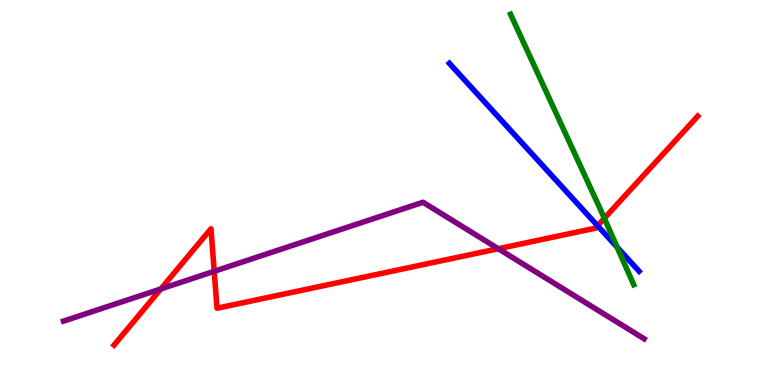[{'lines': ['blue', 'red'], 'intersections': [{'x': 7.71, 'y': 4.14}]}, {'lines': ['green', 'red'], 'intersections': [{'x': 7.8, 'y': 4.33}]}, {'lines': ['purple', 'red'], 'intersections': [{'x': 2.08, 'y': 2.5}, {'x': 2.76, 'y': 2.95}, {'x': 6.43, 'y': 3.54}]}, {'lines': ['blue', 'green'], 'intersections': [{'x': 7.96, 'y': 3.58}]}, {'lines': ['blue', 'purple'], 'intersections': []}, {'lines': ['green', 'purple'], 'intersections': []}]